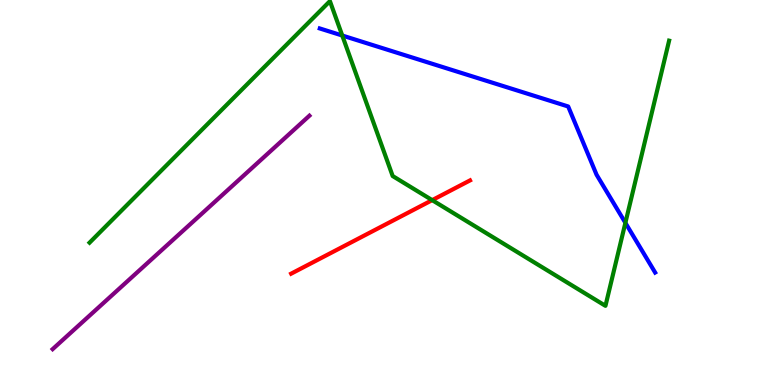[{'lines': ['blue', 'red'], 'intersections': []}, {'lines': ['green', 'red'], 'intersections': [{'x': 5.58, 'y': 4.8}]}, {'lines': ['purple', 'red'], 'intersections': []}, {'lines': ['blue', 'green'], 'intersections': [{'x': 4.42, 'y': 9.08}, {'x': 8.07, 'y': 4.21}]}, {'lines': ['blue', 'purple'], 'intersections': []}, {'lines': ['green', 'purple'], 'intersections': []}]